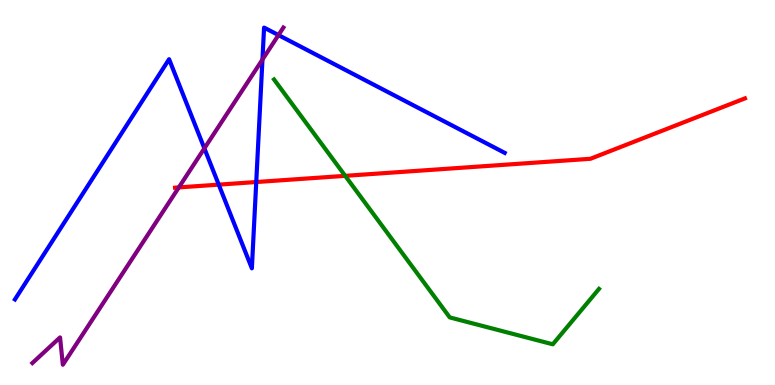[{'lines': ['blue', 'red'], 'intersections': [{'x': 2.82, 'y': 5.2}, {'x': 3.31, 'y': 5.27}]}, {'lines': ['green', 'red'], 'intersections': [{'x': 4.45, 'y': 5.43}]}, {'lines': ['purple', 'red'], 'intersections': [{'x': 2.31, 'y': 5.13}]}, {'lines': ['blue', 'green'], 'intersections': []}, {'lines': ['blue', 'purple'], 'intersections': [{'x': 2.64, 'y': 6.15}, {'x': 3.39, 'y': 8.45}, {'x': 3.59, 'y': 9.09}]}, {'lines': ['green', 'purple'], 'intersections': []}]